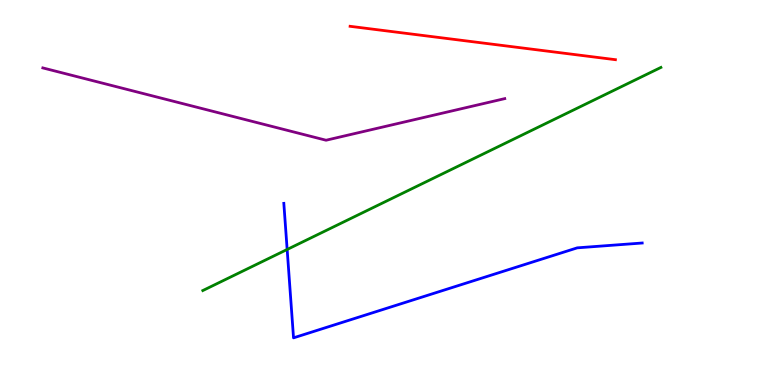[{'lines': ['blue', 'red'], 'intersections': []}, {'lines': ['green', 'red'], 'intersections': []}, {'lines': ['purple', 'red'], 'intersections': []}, {'lines': ['blue', 'green'], 'intersections': [{'x': 3.71, 'y': 3.52}]}, {'lines': ['blue', 'purple'], 'intersections': []}, {'lines': ['green', 'purple'], 'intersections': []}]